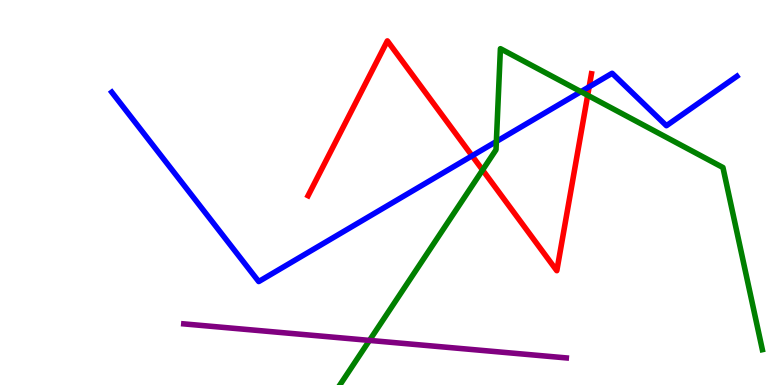[{'lines': ['blue', 'red'], 'intersections': [{'x': 6.09, 'y': 5.95}, {'x': 7.6, 'y': 7.75}]}, {'lines': ['green', 'red'], 'intersections': [{'x': 6.23, 'y': 5.58}, {'x': 7.58, 'y': 7.53}]}, {'lines': ['purple', 'red'], 'intersections': []}, {'lines': ['blue', 'green'], 'intersections': [{'x': 6.4, 'y': 6.32}, {'x': 7.5, 'y': 7.62}]}, {'lines': ['blue', 'purple'], 'intersections': []}, {'lines': ['green', 'purple'], 'intersections': [{'x': 4.77, 'y': 1.16}]}]